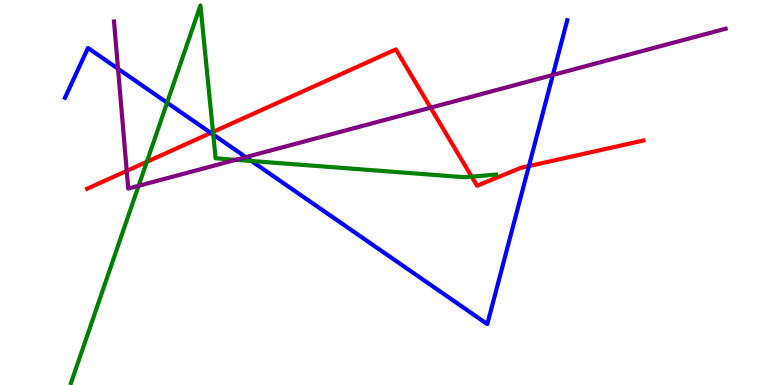[{'lines': ['blue', 'red'], 'intersections': [{'x': 2.72, 'y': 6.55}, {'x': 6.82, 'y': 5.69}]}, {'lines': ['green', 'red'], 'intersections': [{'x': 1.89, 'y': 5.8}, {'x': 2.75, 'y': 6.57}, {'x': 6.09, 'y': 5.41}]}, {'lines': ['purple', 'red'], 'intersections': [{'x': 1.64, 'y': 5.56}, {'x': 5.56, 'y': 7.2}]}, {'lines': ['blue', 'green'], 'intersections': [{'x': 2.16, 'y': 7.33}, {'x': 2.75, 'y': 6.5}, {'x': 3.24, 'y': 5.82}]}, {'lines': ['blue', 'purple'], 'intersections': [{'x': 1.52, 'y': 8.21}, {'x': 3.17, 'y': 5.92}, {'x': 7.13, 'y': 8.05}]}, {'lines': ['green', 'purple'], 'intersections': [{'x': 1.79, 'y': 5.17}, {'x': 3.04, 'y': 5.85}]}]